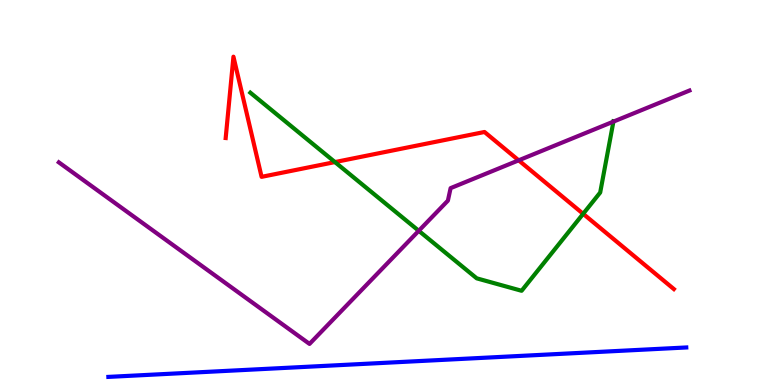[{'lines': ['blue', 'red'], 'intersections': []}, {'lines': ['green', 'red'], 'intersections': [{'x': 4.32, 'y': 5.79}, {'x': 7.52, 'y': 4.45}]}, {'lines': ['purple', 'red'], 'intersections': [{'x': 6.69, 'y': 5.84}]}, {'lines': ['blue', 'green'], 'intersections': []}, {'lines': ['blue', 'purple'], 'intersections': []}, {'lines': ['green', 'purple'], 'intersections': [{'x': 5.4, 'y': 4.01}, {'x': 7.92, 'y': 6.84}]}]